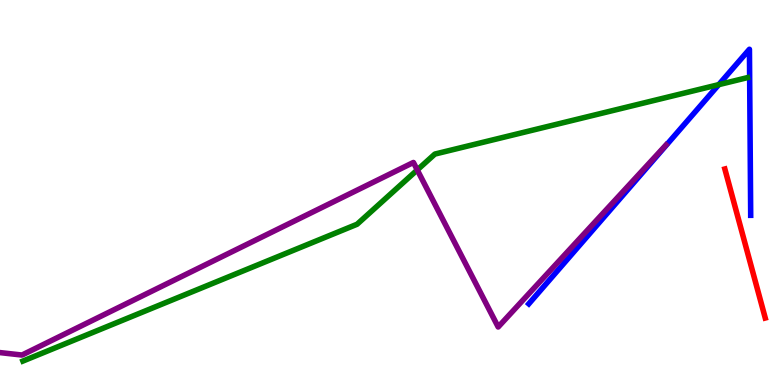[{'lines': ['blue', 'red'], 'intersections': []}, {'lines': ['green', 'red'], 'intersections': []}, {'lines': ['purple', 'red'], 'intersections': []}, {'lines': ['blue', 'green'], 'intersections': [{'x': 9.27, 'y': 7.8}]}, {'lines': ['blue', 'purple'], 'intersections': []}, {'lines': ['green', 'purple'], 'intersections': [{'x': 5.38, 'y': 5.59}]}]